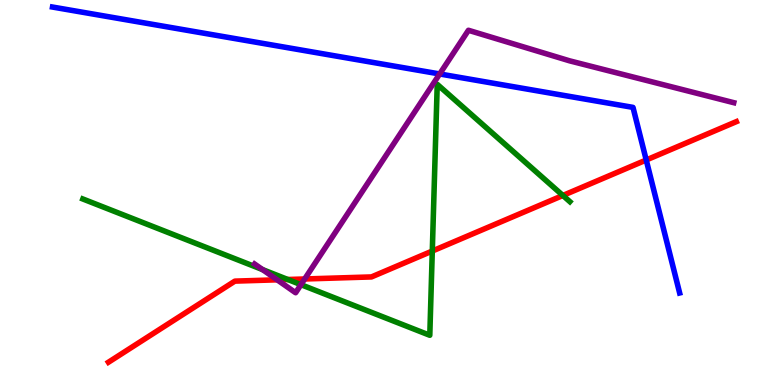[{'lines': ['blue', 'red'], 'intersections': [{'x': 8.34, 'y': 5.84}]}, {'lines': ['green', 'red'], 'intersections': [{'x': 3.71, 'y': 2.74}, {'x': 5.58, 'y': 3.48}, {'x': 7.26, 'y': 4.92}]}, {'lines': ['purple', 'red'], 'intersections': [{'x': 3.58, 'y': 2.73}, {'x': 3.93, 'y': 2.75}]}, {'lines': ['blue', 'green'], 'intersections': []}, {'lines': ['blue', 'purple'], 'intersections': [{'x': 5.67, 'y': 8.08}]}, {'lines': ['green', 'purple'], 'intersections': [{'x': 3.39, 'y': 3.0}, {'x': 3.88, 'y': 2.61}]}]